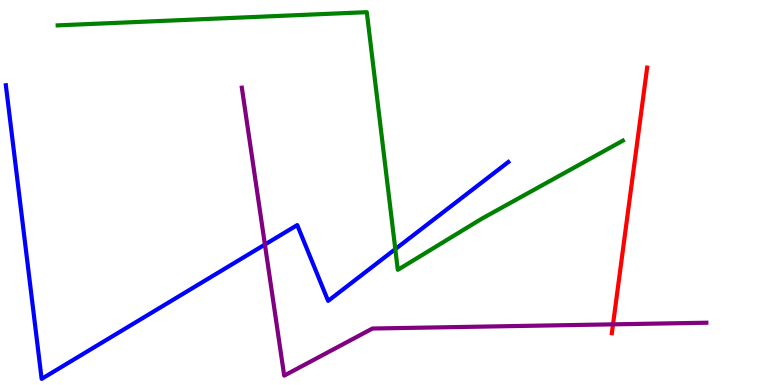[{'lines': ['blue', 'red'], 'intersections': []}, {'lines': ['green', 'red'], 'intersections': []}, {'lines': ['purple', 'red'], 'intersections': [{'x': 7.91, 'y': 1.58}]}, {'lines': ['blue', 'green'], 'intersections': [{'x': 5.1, 'y': 3.53}]}, {'lines': ['blue', 'purple'], 'intersections': [{'x': 3.42, 'y': 3.65}]}, {'lines': ['green', 'purple'], 'intersections': []}]